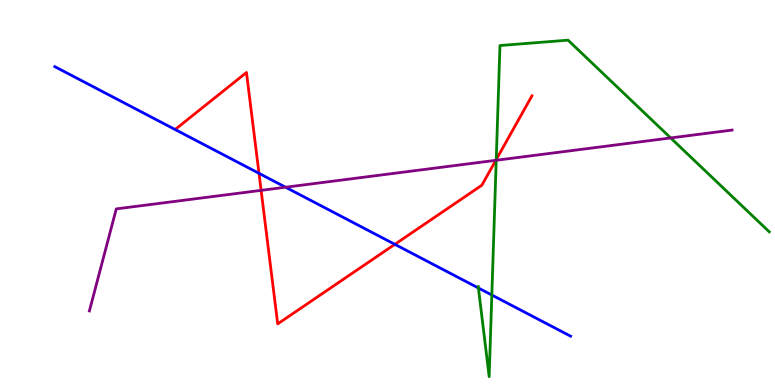[{'lines': ['blue', 'red'], 'intersections': [{'x': 3.34, 'y': 5.5}, {'x': 5.09, 'y': 3.65}]}, {'lines': ['green', 'red'], 'intersections': [{'x': 6.4, 'y': 5.86}]}, {'lines': ['purple', 'red'], 'intersections': [{'x': 3.37, 'y': 5.06}, {'x': 6.4, 'y': 5.84}]}, {'lines': ['blue', 'green'], 'intersections': [{'x': 6.17, 'y': 2.52}, {'x': 6.35, 'y': 2.34}]}, {'lines': ['blue', 'purple'], 'intersections': [{'x': 3.68, 'y': 5.14}]}, {'lines': ['green', 'purple'], 'intersections': [{'x': 6.4, 'y': 5.84}, {'x': 8.65, 'y': 6.42}]}]